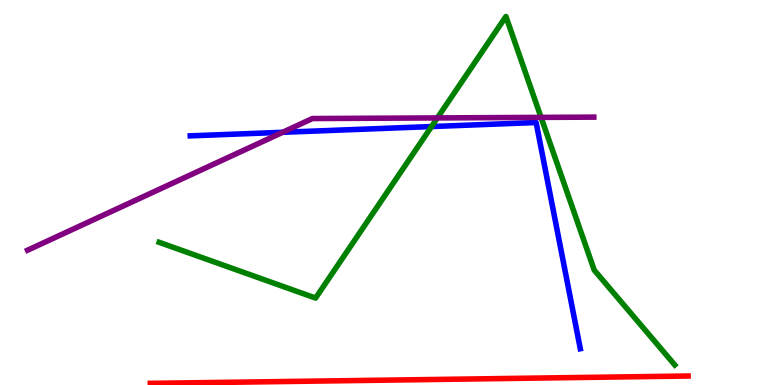[{'lines': ['blue', 'red'], 'intersections': []}, {'lines': ['green', 'red'], 'intersections': []}, {'lines': ['purple', 'red'], 'intersections': []}, {'lines': ['blue', 'green'], 'intersections': [{'x': 5.57, 'y': 6.71}]}, {'lines': ['blue', 'purple'], 'intersections': [{'x': 3.65, 'y': 6.56}]}, {'lines': ['green', 'purple'], 'intersections': [{'x': 5.64, 'y': 6.94}, {'x': 6.98, 'y': 6.95}]}]